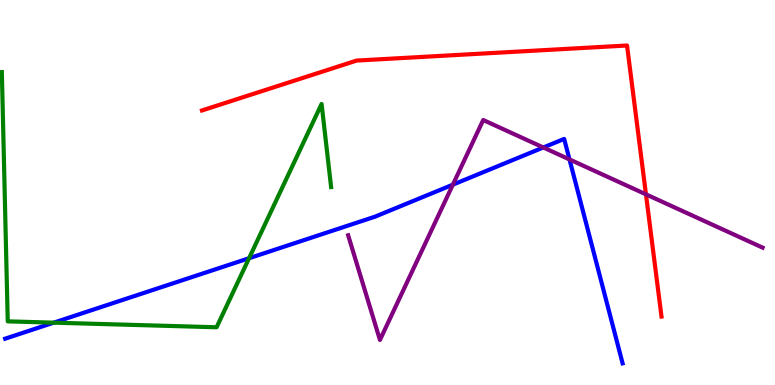[{'lines': ['blue', 'red'], 'intersections': []}, {'lines': ['green', 'red'], 'intersections': []}, {'lines': ['purple', 'red'], 'intersections': [{'x': 8.33, 'y': 4.95}]}, {'lines': ['blue', 'green'], 'intersections': [{'x': 0.693, 'y': 1.62}, {'x': 3.21, 'y': 3.29}]}, {'lines': ['blue', 'purple'], 'intersections': [{'x': 5.84, 'y': 5.2}, {'x': 7.01, 'y': 6.17}, {'x': 7.35, 'y': 5.86}]}, {'lines': ['green', 'purple'], 'intersections': []}]